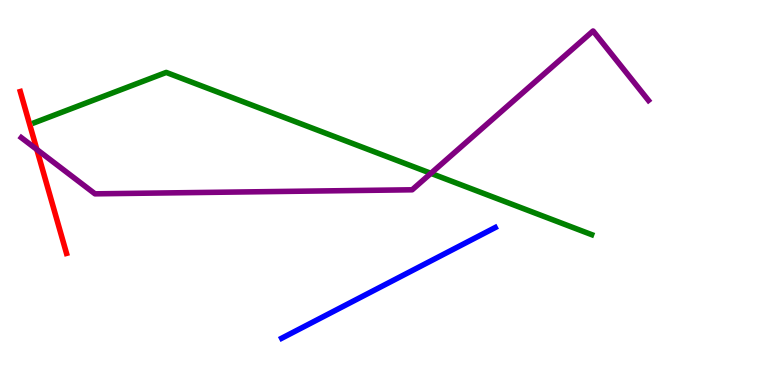[{'lines': ['blue', 'red'], 'intersections': []}, {'lines': ['green', 'red'], 'intersections': []}, {'lines': ['purple', 'red'], 'intersections': [{'x': 0.475, 'y': 6.12}]}, {'lines': ['blue', 'green'], 'intersections': []}, {'lines': ['blue', 'purple'], 'intersections': []}, {'lines': ['green', 'purple'], 'intersections': [{'x': 5.56, 'y': 5.5}]}]